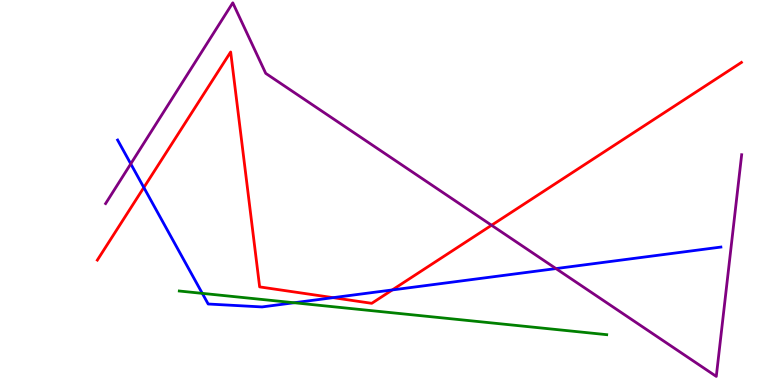[{'lines': ['blue', 'red'], 'intersections': [{'x': 1.86, 'y': 5.13}, {'x': 4.3, 'y': 2.27}, {'x': 5.06, 'y': 2.47}]}, {'lines': ['green', 'red'], 'intersections': []}, {'lines': ['purple', 'red'], 'intersections': [{'x': 6.34, 'y': 4.15}]}, {'lines': ['blue', 'green'], 'intersections': [{'x': 2.61, 'y': 2.38}, {'x': 3.8, 'y': 2.14}]}, {'lines': ['blue', 'purple'], 'intersections': [{'x': 1.69, 'y': 5.74}, {'x': 7.17, 'y': 3.02}]}, {'lines': ['green', 'purple'], 'intersections': []}]